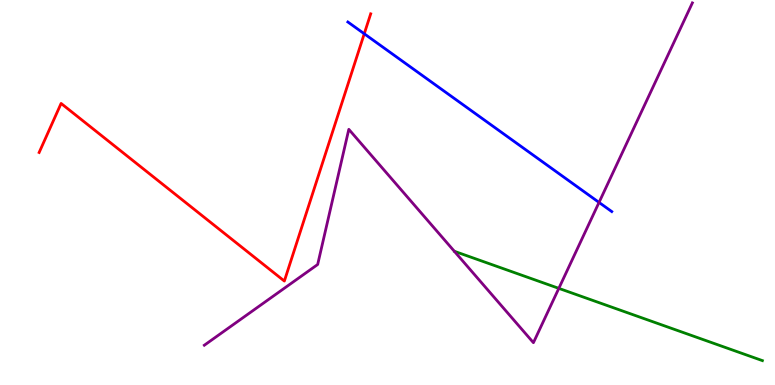[{'lines': ['blue', 'red'], 'intersections': [{'x': 4.7, 'y': 9.12}]}, {'lines': ['green', 'red'], 'intersections': []}, {'lines': ['purple', 'red'], 'intersections': []}, {'lines': ['blue', 'green'], 'intersections': []}, {'lines': ['blue', 'purple'], 'intersections': [{'x': 7.73, 'y': 4.74}]}, {'lines': ['green', 'purple'], 'intersections': [{'x': 7.21, 'y': 2.51}]}]